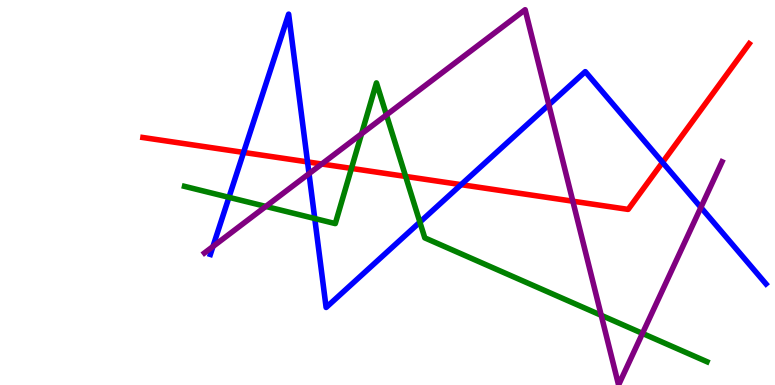[{'lines': ['blue', 'red'], 'intersections': [{'x': 3.14, 'y': 6.04}, {'x': 3.97, 'y': 5.79}, {'x': 5.95, 'y': 5.2}, {'x': 8.55, 'y': 5.78}]}, {'lines': ['green', 'red'], 'intersections': [{'x': 4.53, 'y': 5.63}, {'x': 5.23, 'y': 5.42}]}, {'lines': ['purple', 'red'], 'intersections': [{'x': 4.15, 'y': 5.74}, {'x': 7.39, 'y': 4.77}]}, {'lines': ['blue', 'green'], 'intersections': [{'x': 2.95, 'y': 4.87}, {'x': 4.06, 'y': 4.32}, {'x': 5.42, 'y': 4.23}]}, {'lines': ['blue', 'purple'], 'intersections': [{'x': 2.75, 'y': 3.6}, {'x': 3.99, 'y': 5.49}, {'x': 7.08, 'y': 7.28}, {'x': 9.04, 'y': 4.61}]}, {'lines': ['green', 'purple'], 'intersections': [{'x': 3.43, 'y': 4.64}, {'x': 4.67, 'y': 6.52}, {'x': 4.99, 'y': 7.01}, {'x': 7.76, 'y': 1.81}, {'x': 8.29, 'y': 1.34}]}]